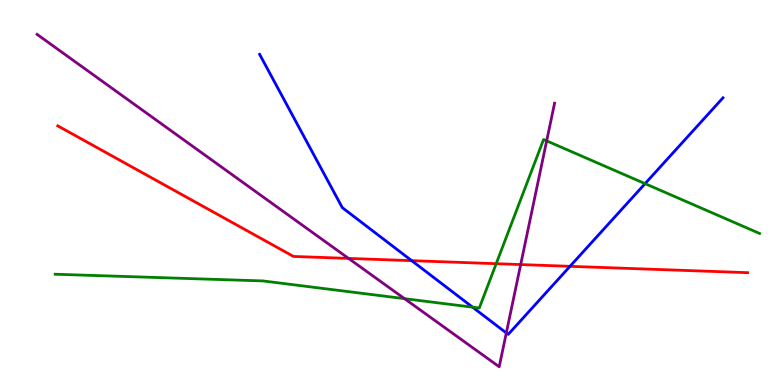[{'lines': ['blue', 'red'], 'intersections': [{'x': 5.31, 'y': 3.23}, {'x': 7.35, 'y': 3.08}]}, {'lines': ['green', 'red'], 'intersections': [{'x': 6.4, 'y': 3.15}]}, {'lines': ['purple', 'red'], 'intersections': [{'x': 4.5, 'y': 3.29}, {'x': 6.72, 'y': 3.13}]}, {'lines': ['blue', 'green'], 'intersections': [{'x': 6.1, 'y': 2.02}, {'x': 8.32, 'y': 5.23}]}, {'lines': ['blue', 'purple'], 'intersections': [{'x': 6.53, 'y': 1.35}]}, {'lines': ['green', 'purple'], 'intersections': [{'x': 5.22, 'y': 2.24}, {'x': 7.05, 'y': 6.34}]}]